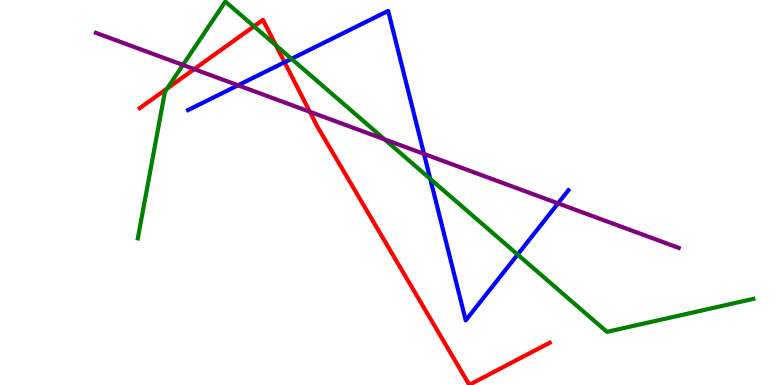[{'lines': ['blue', 'red'], 'intersections': [{'x': 3.67, 'y': 8.38}]}, {'lines': ['green', 'red'], 'intersections': [{'x': 2.16, 'y': 7.7}, {'x': 3.28, 'y': 9.32}, {'x': 3.56, 'y': 8.82}]}, {'lines': ['purple', 'red'], 'intersections': [{'x': 2.51, 'y': 8.2}, {'x': 4.0, 'y': 7.1}]}, {'lines': ['blue', 'green'], 'intersections': [{'x': 3.76, 'y': 8.47}, {'x': 5.55, 'y': 5.35}, {'x': 6.68, 'y': 3.39}]}, {'lines': ['blue', 'purple'], 'intersections': [{'x': 3.07, 'y': 7.78}, {'x': 5.47, 'y': 6.0}, {'x': 7.2, 'y': 4.72}]}, {'lines': ['green', 'purple'], 'intersections': [{'x': 2.36, 'y': 8.31}, {'x': 4.96, 'y': 6.38}]}]